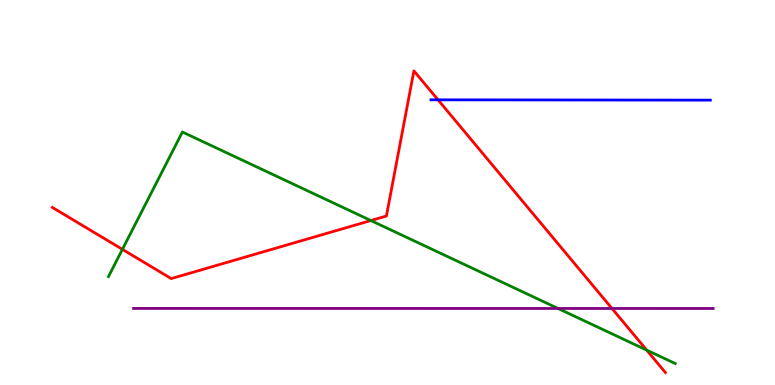[{'lines': ['blue', 'red'], 'intersections': [{'x': 5.65, 'y': 7.41}]}, {'lines': ['green', 'red'], 'intersections': [{'x': 1.58, 'y': 3.52}, {'x': 4.79, 'y': 4.27}, {'x': 8.34, 'y': 0.906}]}, {'lines': ['purple', 'red'], 'intersections': [{'x': 7.9, 'y': 1.99}]}, {'lines': ['blue', 'green'], 'intersections': []}, {'lines': ['blue', 'purple'], 'intersections': []}, {'lines': ['green', 'purple'], 'intersections': [{'x': 7.2, 'y': 1.99}]}]